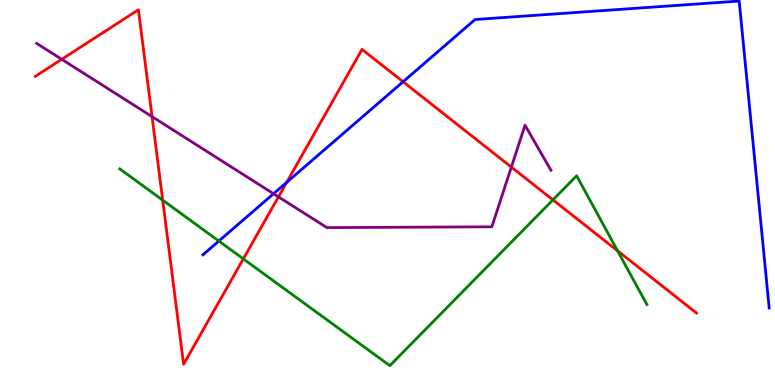[{'lines': ['blue', 'red'], 'intersections': [{'x': 3.7, 'y': 5.26}, {'x': 5.2, 'y': 7.88}]}, {'lines': ['green', 'red'], 'intersections': [{'x': 2.1, 'y': 4.8}, {'x': 3.14, 'y': 3.28}, {'x': 7.13, 'y': 4.81}, {'x': 7.97, 'y': 3.49}]}, {'lines': ['purple', 'red'], 'intersections': [{'x': 0.796, 'y': 8.46}, {'x': 1.96, 'y': 6.97}, {'x': 3.59, 'y': 4.89}, {'x': 6.6, 'y': 5.66}]}, {'lines': ['blue', 'green'], 'intersections': [{'x': 2.82, 'y': 3.74}]}, {'lines': ['blue', 'purple'], 'intersections': [{'x': 3.53, 'y': 4.97}]}, {'lines': ['green', 'purple'], 'intersections': []}]